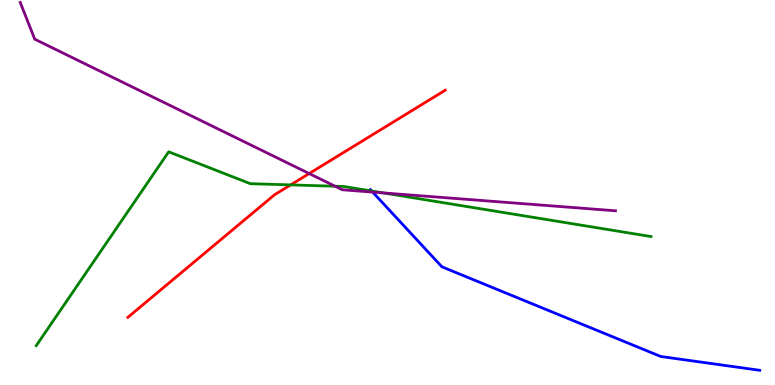[{'lines': ['blue', 'red'], 'intersections': []}, {'lines': ['green', 'red'], 'intersections': [{'x': 3.75, 'y': 5.2}]}, {'lines': ['purple', 'red'], 'intersections': [{'x': 3.99, 'y': 5.49}]}, {'lines': ['blue', 'green'], 'intersections': [{'x': 4.8, 'y': 5.04}]}, {'lines': ['blue', 'purple'], 'intersections': [{'x': 4.81, 'y': 5.01}]}, {'lines': ['green', 'purple'], 'intersections': [{'x': 4.32, 'y': 5.16}, {'x': 4.95, 'y': 4.99}]}]